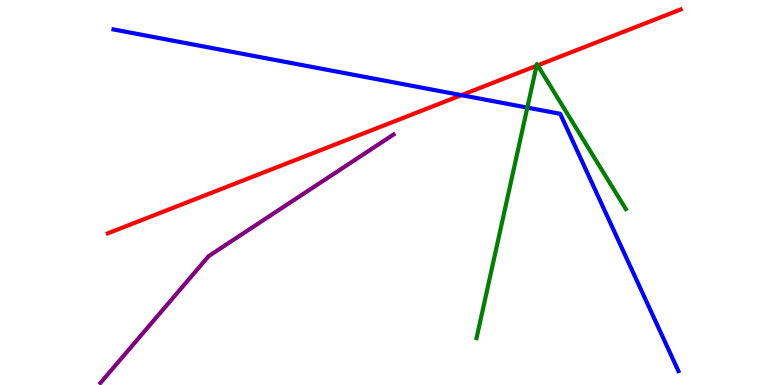[{'lines': ['blue', 'red'], 'intersections': [{'x': 5.95, 'y': 7.53}]}, {'lines': ['green', 'red'], 'intersections': [{'x': 6.92, 'y': 8.29}, {'x': 6.94, 'y': 8.3}]}, {'lines': ['purple', 'red'], 'intersections': []}, {'lines': ['blue', 'green'], 'intersections': [{'x': 6.8, 'y': 7.21}]}, {'lines': ['blue', 'purple'], 'intersections': []}, {'lines': ['green', 'purple'], 'intersections': []}]